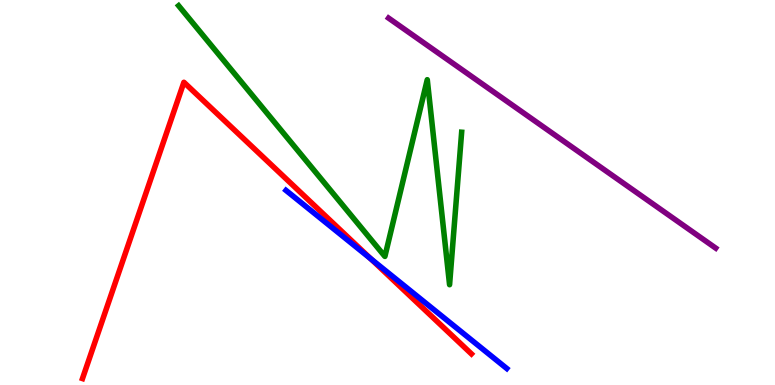[{'lines': ['blue', 'red'], 'intersections': [{'x': 4.78, 'y': 3.28}]}, {'lines': ['green', 'red'], 'intersections': []}, {'lines': ['purple', 'red'], 'intersections': []}, {'lines': ['blue', 'green'], 'intersections': []}, {'lines': ['blue', 'purple'], 'intersections': []}, {'lines': ['green', 'purple'], 'intersections': []}]